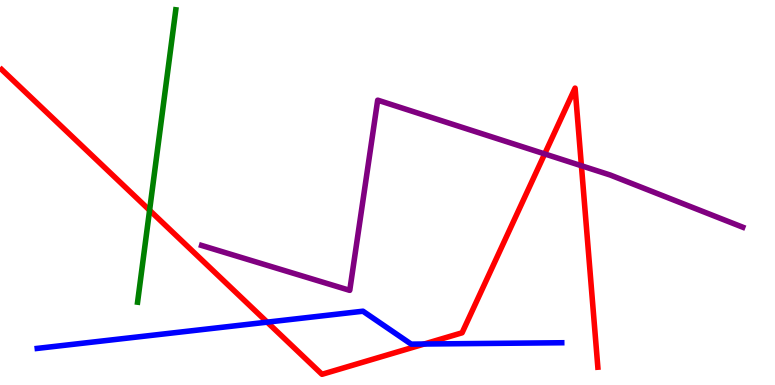[{'lines': ['blue', 'red'], 'intersections': [{'x': 3.45, 'y': 1.63}, {'x': 5.47, 'y': 1.06}]}, {'lines': ['green', 'red'], 'intersections': [{'x': 1.93, 'y': 4.54}]}, {'lines': ['purple', 'red'], 'intersections': [{'x': 7.03, 'y': 6.0}, {'x': 7.5, 'y': 5.69}]}, {'lines': ['blue', 'green'], 'intersections': []}, {'lines': ['blue', 'purple'], 'intersections': []}, {'lines': ['green', 'purple'], 'intersections': []}]